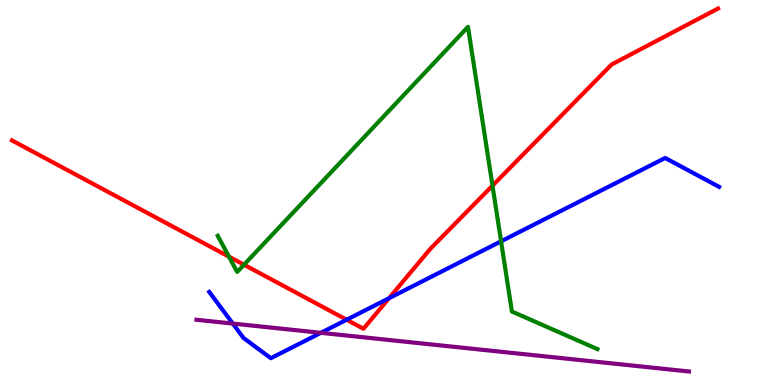[{'lines': ['blue', 'red'], 'intersections': [{'x': 4.47, 'y': 1.7}, {'x': 5.02, 'y': 2.25}]}, {'lines': ['green', 'red'], 'intersections': [{'x': 2.95, 'y': 3.33}, {'x': 3.15, 'y': 3.12}, {'x': 6.35, 'y': 5.18}]}, {'lines': ['purple', 'red'], 'intersections': []}, {'lines': ['blue', 'green'], 'intersections': [{'x': 6.47, 'y': 3.73}]}, {'lines': ['blue', 'purple'], 'intersections': [{'x': 3.0, 'y': 1.6}, {'x': 4.14, 'y': 1.36}]}, {'lines': ['green', 'purple'], 'intersections': []}]